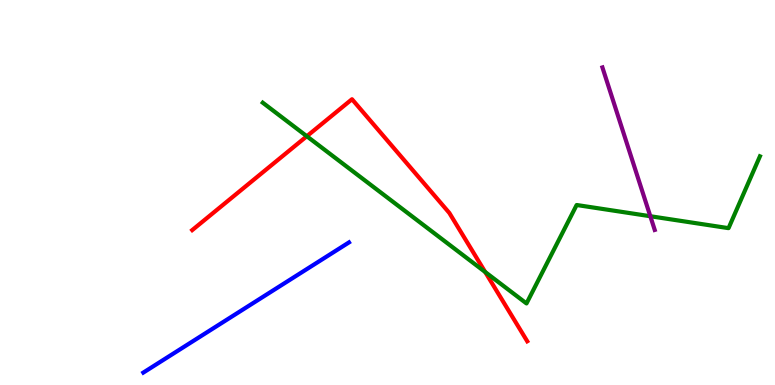[{'lines': ['blue', 'red'], 'intersections': []}, {'lines': ['green', 'red'], 'intersections': [{'x': 3.96, 'y': 6.46}, {'x': 6.26, 'y': 2.93}]}, {'lines': ['purple', 'red'], 'intersections': []}, {'lines': ['blue', 'green'], 'intersections': []}, {'lines': ['blue', 'purple'], 'intersections': []}, {'lines': ['green', 'purple'], 'intersections': [{'x': 8.39, 'y': 4.38}]}]